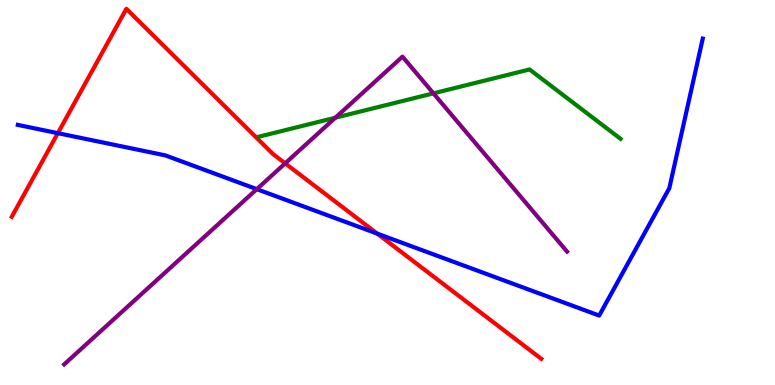[{'lines': ['blue', 'red'], 'intersections': [{'x': 0.746, 'y': 6.54}, {'x': 4.87, 'y': 3.93}]}, {'lines': ['green', 'red'], 'intersections': []}, {'lines': ['purple', 'red'], 'intersections': [{'x': 3.68, 'y': 5.76}]}, {'lines': ['blue', 'green'], 'intersections': []}, {'lines': ['blue', 'purple'], 'intersections': [{'x': 3.31, 'y': 5.09}]}, {'lines': ['green', 'purple'], 'intersections': [{'x': 4.33, 'y': 6.94}, {'x': 5.59, 'y': 7.58}]}]